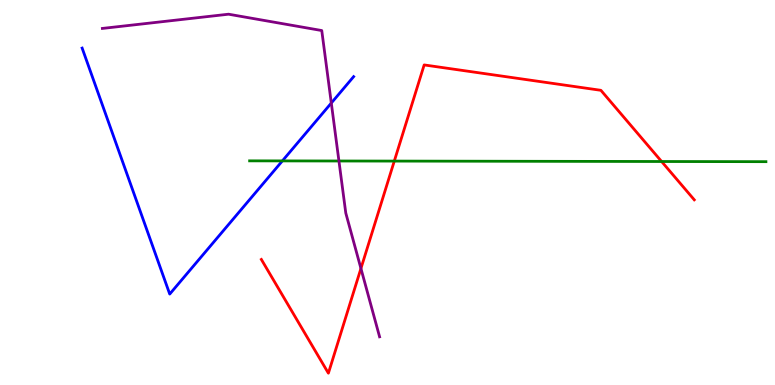[{'lines': ['blue', 'red'], 'intersections': []}, {'lines': ['green', 'red'], 'intersections': [{'x': 5.09, 'y': 5.82}, {'x': 8.54, 'y': 5.81}]}, {'lines': ['purple', 'red'], 'intersections': [{'x': 4.66, 'y': 3.03}]}, {'lines': ['blue', 'green'], 'intersections': [{'x': 3.64, 'y': 5.82}]}, {'lines': ['blue', 'purple'], 'intersections': [{'x': 4.27, 'y': 7.32}]}, {'lines': ['green', 'purple'], 'intersections': [{'x': 4.37, 'y': 5.82}]}]